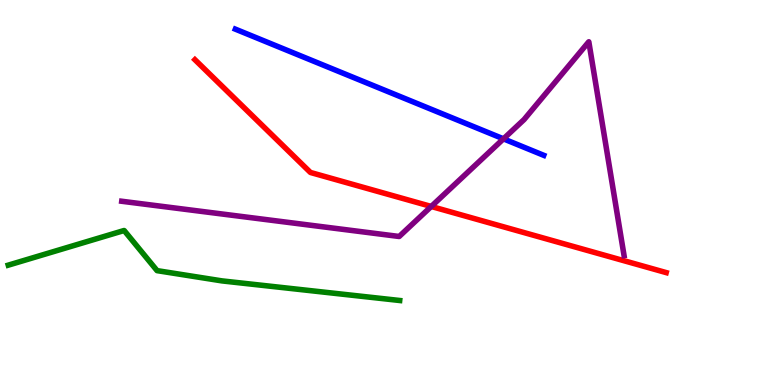[{'lines': ['blue', 'red'], 'intersections': []}, {'lines': ['green', 'red'], 'intersections': []}, {'lines': ['purple', 'red'], 'intersections': [{'x': 5.56, 'y': 4.64}]}, {'lines': ['blue', 'green'], 'intersections': []}, {'lines': ['blue', 'purple'], 'intersections': [{'x': 6.5, 'y': 6.39}]}, {'lines': ['green', 'purple'], 'intersections': []}]